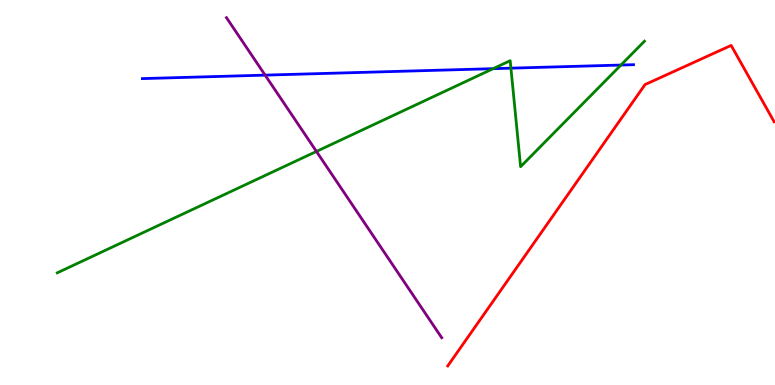[{'lines': ['blue', 'red'], 'intersections': []}, {'lines': ['green', 'red'], 'intersections': []}, {'lines': ['purple', 'red'], 'intersections': []}, {'lines': ['blue', 'green'], 'intersections': [{'x': 6.36, 'y': 8.22}, {'x': 6.59, 'y': 8.23}, {'x': 8.01, 'y': 8.31}]}, {'lines': ['blue', 'purple'], 'intersections': [{'x': 3.42, 'y': 8.05}]}, {'lines': ['green', 'purple'], 'intersections': [{'x': 4.08, 'y': 6.07}]}]